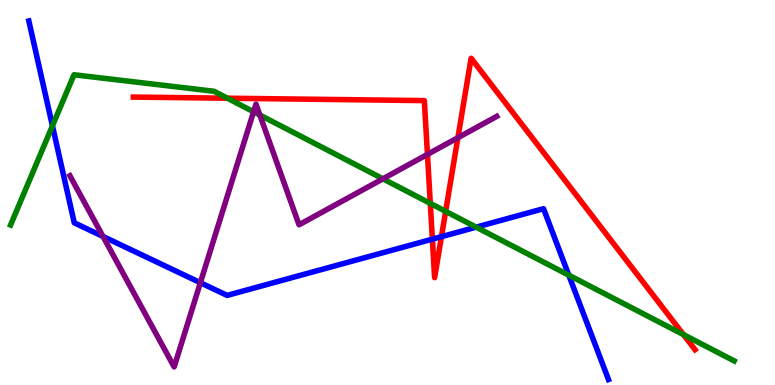[{'lines': ['blue', 'red'], 'intersections': [{'x': 5.58, 'y': 3.79}, {'x': 5.7, 'y': 3.85}]}, {'lines': ['green', 'red'], 'intersections': [{'x': 2.93, 'y': 7.45}, {'x': 5.55, 'y': 4.72}, {'x': 5.75, 'y': 4.51}, {'x': 8.82, 'y': 1.31}]}, {'lines': ['purple', 'red'], 'intersections': [{'x': 5.52, 'y': 5.99}, {'x': 5.91, 'y': 6.42}]}, {'lines': ['blue', 'green'], 'intersections': [{'x': 0.677, 'y': 6.73}, {'x': 6.14, 'y': 4.1}, {'x': 7.34, 'y': 2.85}]}, {'lines': ['blue', 'purple'], 'intersections': [{'x': 1.33, 'y': 3.86}, {'x': 2.59, 'y': 2.66}]}, {'lines': ['green', 'purple'], 'intersections': [{'x': 3.27, 'y': 7.1}, {'x': 3.35, 'y': 7.01}, {'x': 4.94, 'y': 5.36}]}]